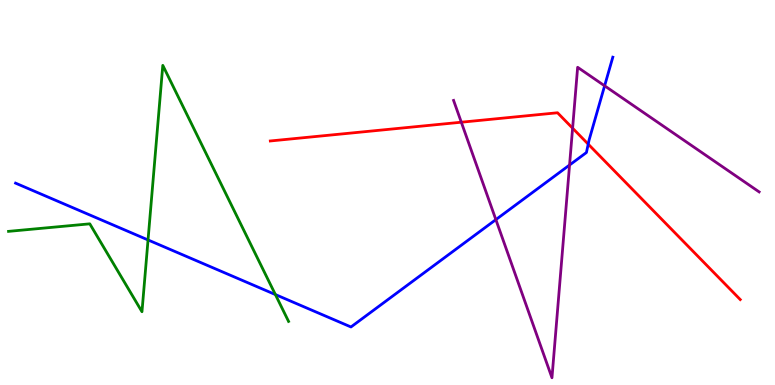[{'lines': ['blue', 'red'], 'intersections': [{'x': 7.59, 'y': 6.26}]}, {'lines': ['green', 'red'], 'intersections': []}, {'lines': ['purple', 'red'], 'intersections': [{'x': 5.95, 'y': 6.83}, {'x': 7.39, 'y': 6.67}]}, {'lines': ['blue', 'green'], 'intersections': [{'x': 1.91, 'y': 3.77}, {'x': 3.55, 'y': 2.35}]}, {'lines': ['blue', 'purple'], 'intersections': [{'x': 6.4, 'y': 4.3}, {'x': 7.35, 'y': 5.71}, {'x': 7.8, 'y': 7.77}]}, {'lines': ['green', 'purple'], 'intersections': []}]